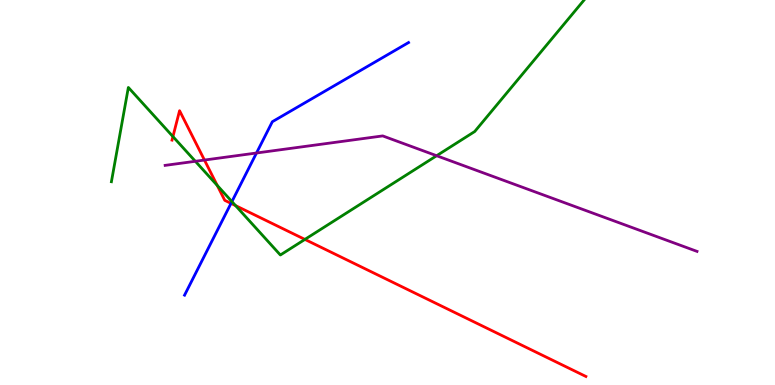[{'lines': ['blue', 'red'], 'intersections': [{'x': 2.98, 'y': 4.72}]}, {'lines': ['green', 'red'], 'intersections': [{'x': 2.23, 'y': 6.45}, {'x': 2.8, 'y': 5.18}, {'x': 3.04, 'y': 4.66}, {'x': 3.93, 'y': 3.78}]}, {'lines': ['purple', 'red'], 'intersections': [{'x': 2.64, 'y': 5.84}]}, {'lines': ['blue', 'green'], 'intersections': [{'x': 2.99, 'y': 4.76}]}, {'lines': ['blue', 'purple'], 'intersections': [{'x': 3.31, 'y': 6.03}]}, {'lines': ['green', 'purple'], 'intersections': [{'x': 2.52, 'y': 5.81}, {'x': 5.63, 'y': 5.96}]}]